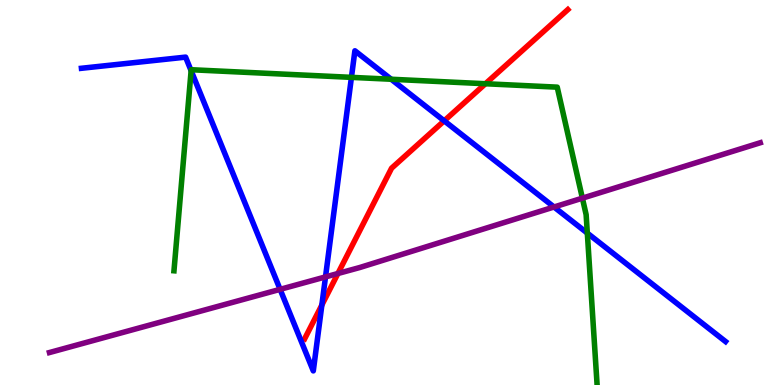[{'lines': ['blue', 'red'], 'intersections': [{'x': 4.15, 'y': 2.08}, {'x': 5.73, 'y': 6.86}]}, {'lines': ['green', 'red'], 'intersections': [{'x': 6.26, 'y': 7.82}]}, {'lines': ['purple', 'red'], 'intersections': [{'x': 4.36, 'y': 2.9}]}, {'lines': ['blue', 'green'], 'intersections': [{'x': 2.47, 'y': 8.16}, {'x': 4.53, 'y': 7.99}, {'x': 5.05, 'y': 7.94}, {'x': 7.58, 'y': 3.95}]}, {'lines': ['blue', 'purple'], 'intersections': [{'x': 3.61, 'y': 2.48}, {'x': 4.2, 'y': 2.81}, {'x': 7.15, 'y': 4.62}]}, {'lines': ['green', 'purple'], 'intersections': [{'x': 7.51, 'y': 4.85}]}]